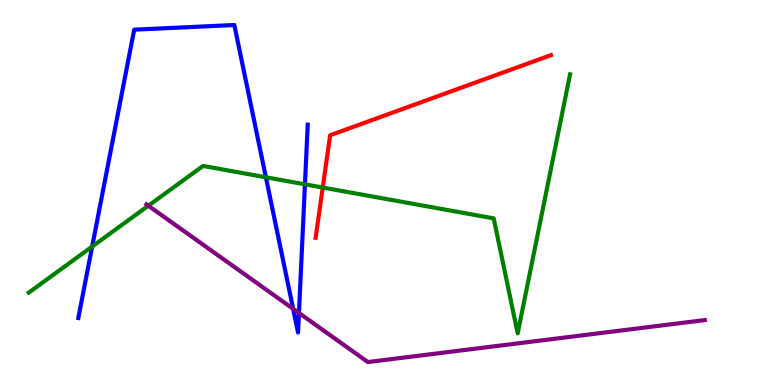[{'lines': ['blue', 'red'], 'intersections': []}, {'lines': ['green', 'red'], 'intersections': [{'x': 4.16, 'y': 5.13}]}, {'lines': ['purple', 'red'], 'intersections': []}, {'lines': ['blue', 'green'], 'intersections': [{'x': 1.19, 'y': 3.6}, {'x': 3.43, 'y': 5.4}, {'x': 3.93, 'y': 5.21}]}, {'lines': ['blue', 'purple'], 'intersections': [{'x': 3.78, 'y': 1.98}, {'x': 3.86, 'y': 1.87}]}, {'lines': ['green', 'purple'], 'intersections': [{'x': 1.91, 'y': 4.66}]}]